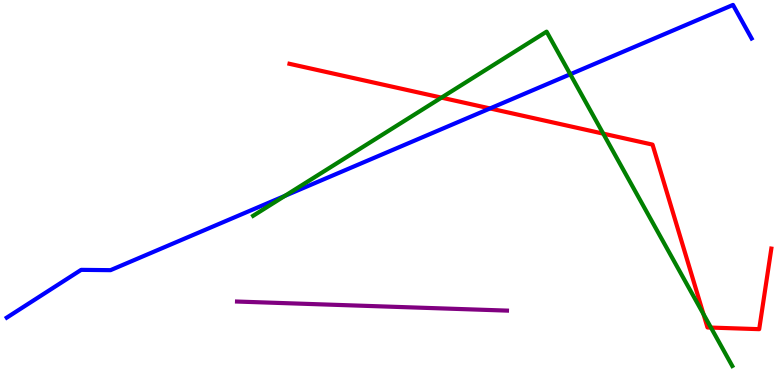[{'lines': ['blue', 'red'], 'intersections': [{'x': 6.32, 'y': 7.18}]}, {'lines': ['green', 'red'], 'intersections': [{'x': 5.7, 'y': 7.46}, {'x': 7.78, 'y': 6.53}, {'x': 9.08, 'y': 1.84}, {'x': 9.17, 'y': 1.49}]}, {'lines': ['purple', 'red'], 'intersections': []}, {'lines': ['blue', 'green'], 'intersections': [{'x': 3.68, 'y': 4.91}, {'x': 7.36, 'y': 8.07}]}, {'lines': ['blue', 'purple'], 'intersections': []}, {'lines': ['green', 'purple'], 'intersections': []}]